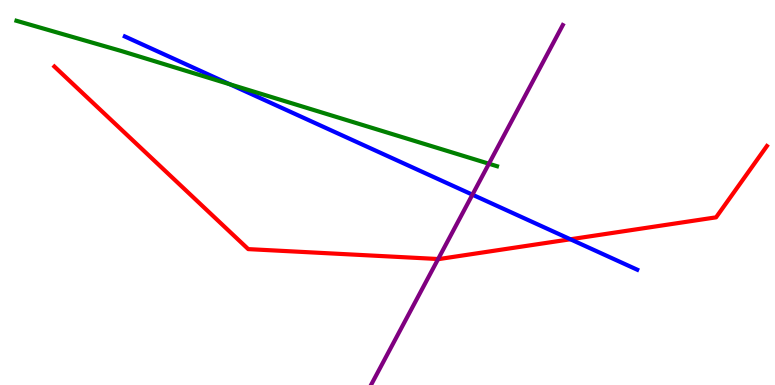[{'lines': ['blue', 'red'], 'intersections': [{'x': 7.36, 'y': 3.79}]}, {'lines': ['green', 'red'], 'intersections': []}, {'lines': ['purple', 'red'], 'intersections': [{'x': 5.65, 'y': 3.27}]}, {'lines': ['blue', 'green'], 'intersections': [{'x': 2.97, 'y': 7.81}]}, {'lines': ['blue', 'purple'], 'intersections': [{'x': 6.1, 'y': 4.94}]}, {'lines': ['green', 'purple'], 'intersections': [{'x': 6.31, 'y': 5.75}]}]